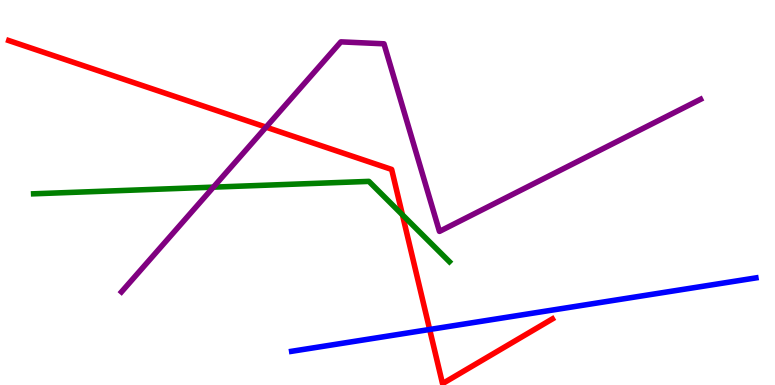[{'lines': ['blue', 'red'], 'intersections': [{'x': 5.54, 'y': 1.44}]}, {'lines': ['green', 'red'], 'intersections': [{'x': 5.19, 'y': 4.42}]}, {'lines': ['purple', 'red'], 'intersections': [{'x': 3.43, 'y': 6.7}]}, {'lines': ['blue', 'green'], 'intersections': []}, {'lines': ['blue', 'purple'], 'intersections': []}, {'lines': ['green', 'purple'], 'intersections': [{'x': 2.75, 'y': 5.14}]}]